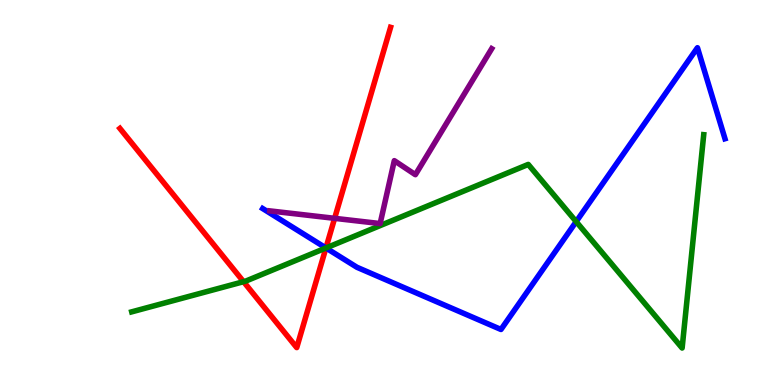[{'lines': ['blue', 'red'], 'intersections': [{'x': 4.21, 'y': 3.56}]}, {'lines': ['green', 'red'], 'intersections': [{'x': 3.14, 'y': 2.68}, {'x': 4.21, 'y': 3.56}]}, {'lines': ['purple', 'red'], 'intersections': [{'x': 4.32, 'y': 4.33}]}, {'lines': ['blue', 'green'], 'intersections': [{'x': 4.21, 'y': 3.56}, {'x': 7.43, 'y': 4.24}]}, {'lines': ['blue', 'purple'], 'intersections': []}, {'lines': ['green', 'purple'], 'intersections': []}]